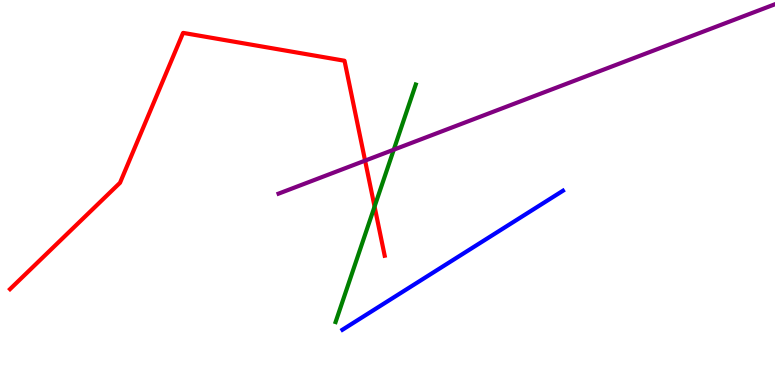[{'lines': ['blue', 'red'], 'intersections': []}, {'lines': ['green', 'red'], 'intersections': [{'x': 4.83, 'y': 4.63}]}, {'lines': ['purple', 'red'], 'intersections': [{'x': 4.71, 'y': 5.83}]}, {'lines': ['blue', 'green'], 'intersections': []}, {'lines': ['blue', 'purple'], 'intersections': []}, {'lines': ['green', 'purple'], 'intersections': [{'x': 5.08, 'y': 6.11}]}]